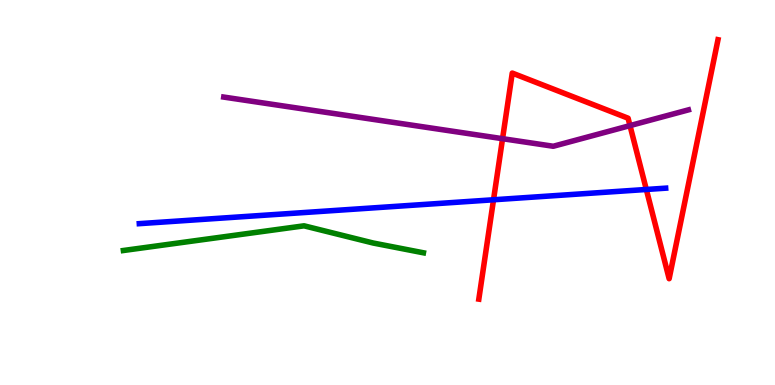[{'lines': ['blue', 'red'], 'intersections': [{'x': 6.37, 'y': 4.81}, {'x': 8.34, 'y': 5.08}]}, {'lines': ['green', 'red'], 'intersections': []}, {'lines': ['purple', 'red'], 'intersections': [{'x': 6.48, 'y': 6.4}, {'x': 8.13, 'y': 6.74}]}, {'lines': ['blue', 'green'], 'intersections': []}, {'lines': ['blue', 'purple'], 'intersections': []}, {'lines': ['green', 'purple'], 'intersections': []}]